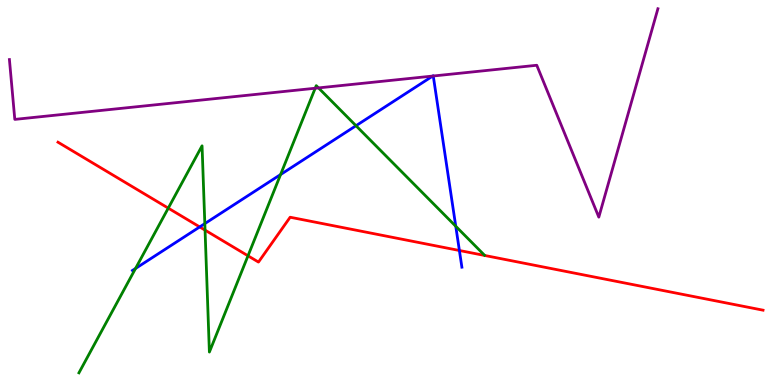[{'lines': ['blue', 'red'], 'intersections': [{'x': 2.58, 'y': 4.11}, {'x': 5.93, 'y': 3.49}]}, {'lines': ['green', 'red'], 'intersections': [{'x': 2.17, 'y': 4.59}, {'x': 2.65, 'y': 4.02}, {'x': 3.2, 'y': 3.36}]}, {'lines': ['purple', 'red'], 'intersections': []}, {'lines': ['blue', 'green'], 'intersections': [{'x': 1.75, 'y': 3.03}, {'x': 2.64, 'y': 4.19}, {'x': 3.62, 'y': 5.47}, {'x': 4.59, 'y': 6.73}, {'x': 5.88, 'y': 4.12}]}, {'lines': ['blue', 'purple'], 'intersections': [{'x': 5.58, 'y': 8.02}, {'x': 5.59, 'y': 8.03}]}, {'lines': ['green', 'purple'], 'intersections': [{'x': 4.07, 'y': 7.71}, {'x': 4.11, 'y': 7.72}]}]